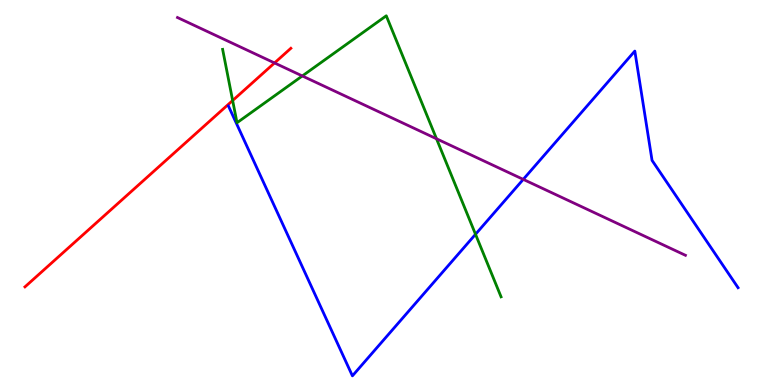[{'lines': ['blue', 'red'], 'intersections': []}, {'lines': ['green', 'red'], 'intersections': [{'x': 3.0, 'y': 7.39}]}, {'lines': ['purple', 'red'], 'intersections': [{'x': 3.54, 'y': 8.36}]}, {'lines': ['blue', 'green'], 'intersections': [{'x': 6.14, 'y': 3.91}]}, {'lines': ['blue', 'purple'], 'intersections': [{'x': 6.75, 'y': 5.34}]}, {'lines': ['green', 'purple'], 'intersections': [{'x': 3.9, 'y': 8.03}, {'x': 5.63, 'y': 6.4}]}]